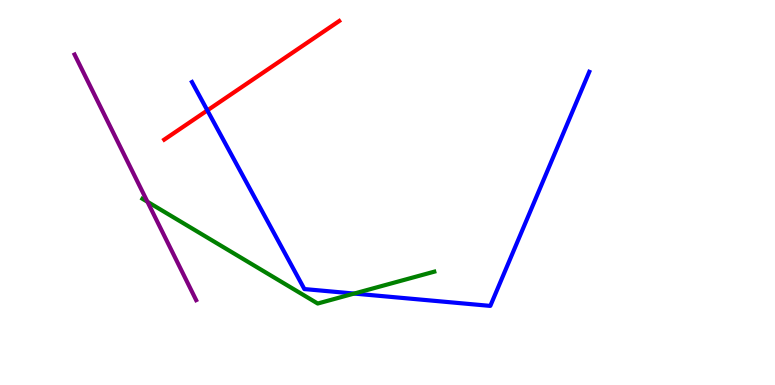[{'lines': ['blue', 'red'], 'intersections': [{'x': 2.68, 'y': 7.13}]}, {'lines': ['green', 'red'], 'intersections': []}, {'lines': ['purple', 'red'], 'intersections': []}, {'lines': ['blue', 'green'], 'intersections': [{'x': 4.57, 'y': 2.37}]}, {'lines': ['blue', 'purple'], 'intersections': []}, {'lines': ['green', 'purple'], 'intersections': [{'x': 1.9, 'y': 4.76}]}]